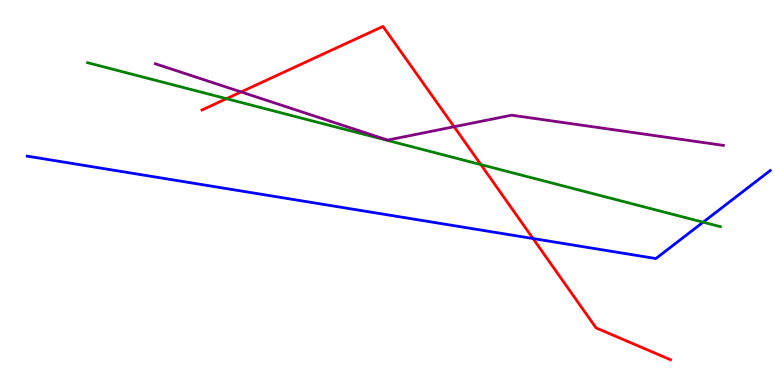[{'lines': ['blue', 'red'], 'intersections': [{'x': 6.88, 'y': 3.8}]}, {'lines': ['green', 'red'], 'intersections': [{'x': 2.92, 'y': 7.44}, {'x': 6.2, 'y': 5.72}]}, {'lines': ['purple', 'red'], 'intersections': [{'x': 3.11, 'y': 7.61}, {'x': 5.86, 'y': 6.71}]}, {'lines': ['blue', 'green'], 'intersections': [{'x': 9.07, 'y': 4.23}]}, {'lines': ['blue', 'purple'], 'intersections': []}, {'lines': ['green', 'purple'], 'intersections': []}]